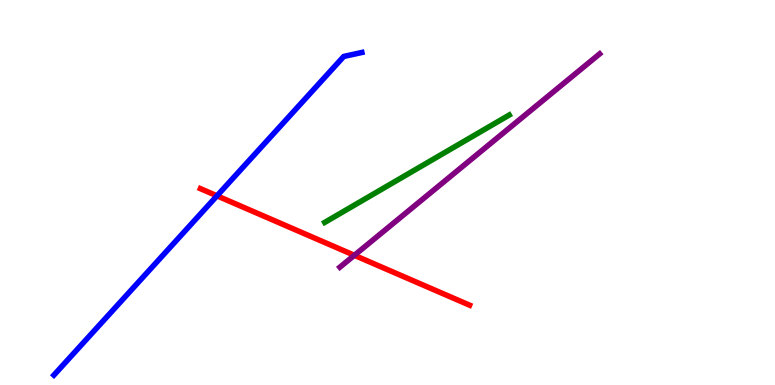[{'lines': ['blue', 'red'], 'intersections': [{'x': 2.8, 'y': 4.91}]}, {'lines': ['green', 'red'], 'intersections': []}, {'lines': ['purple', 'red'], 'intersections': [{'x': 4.57, 'y': 3.37}]}, {'lines': ['blue', 'green'], 'intersections': []}, {'lines': ['blue', 'purple'], 'intersections': []}, {'lines': ['green', 'purple'], 'intersections': []}]